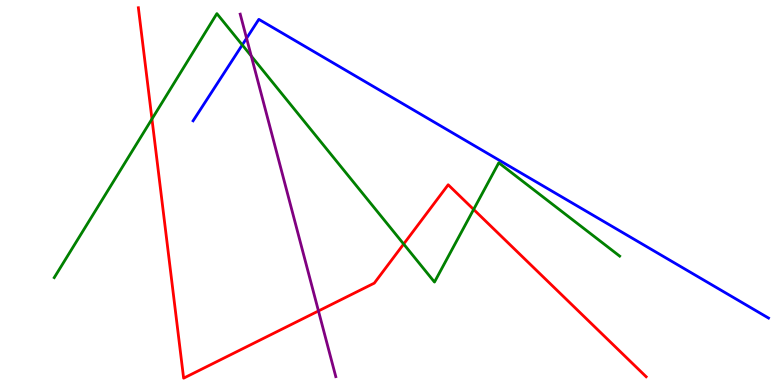[{'lines': ['blue', 'red'], 'intersections': []}, {'lines': ['green', 'red'], 'intersections': [{'x': 1.96, 'y': 6.91}, {'x': 5.21, 'y': 3.66}, {'x': 6.11, 'y': 4.56}]}, {'lines': ['purple', 'red'], 'intersections': [{'x': 4.11, 'y': 1.92}]}, {'lines': ['blue', 'green'], 'intersections': [{'x': 3.13, 'y': 8.83}]}, {'lines': ['blue', 'purple'], 'intersections': [{'x': 3.18, 'y': 9.01}]}, {'lines': ['green', 'purple'], 'intersections': [{'x': 3.24, 'y': 8.54}]}]